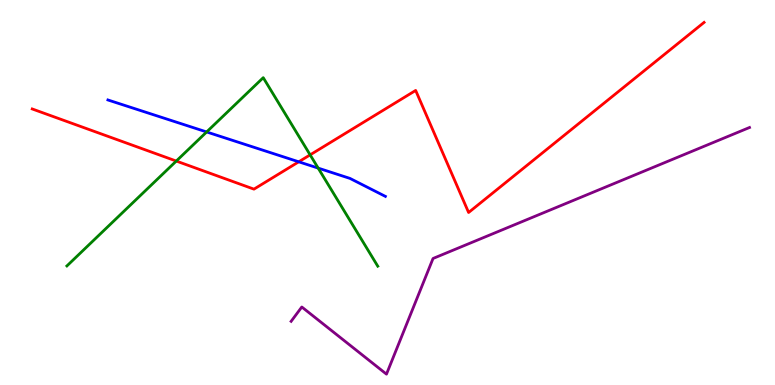[{'lines': ['blue', 'red'], 'intersections': [{'x': 3.85, 'y': 5.8}]}, {'lines': ['green', 'red'], 'intersections': [{'x': 2.27, 'y': 5.82}, {'x': 4.0, 'y': 5.98}]}, {'lines': ['purple', 'red'], 'intersections': []}, {'lines': ['blue', 'green'], 'intersections': [{'x': 2.67, 'y': 6.57}, {'x': 4.11, 'y': 5.63}]}, {'lines': ['blue', 'purple'], 'intersections': []}, {'lines': ['green', 'purple'], 'intersections': []}]